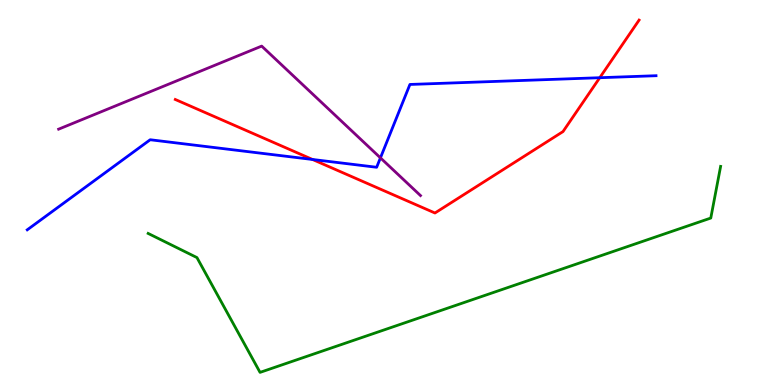[{'lines': ['blue', 'red'], 'intersections': [{'x': 4.03, 'y': 5.86}, {'x': 7.74, 'y': 7.98}]}, {'lines': ['green', 'red'], 'intersections': []}, {'lines': ['purple', 'red'], 'intersections': []}, {'lines': ['blue', 'green'], 'intersections': []}, {'lines': ['blue', 'purple'], 'intersections': [{'x': 4.91, 'y': 5.9}]}, {'lines': ['green', 'purple'], 'intersections': []}]